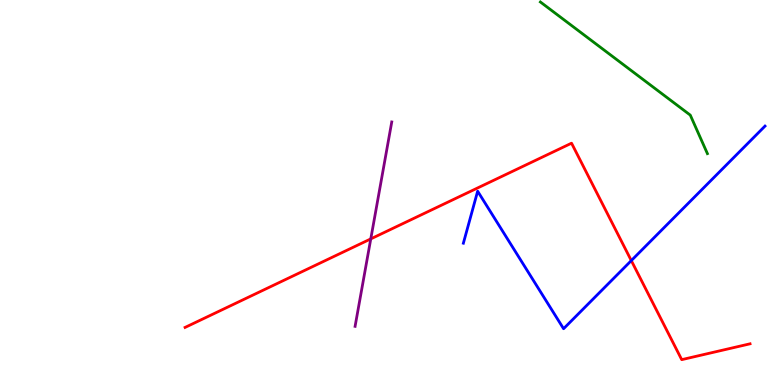[{'lines': ['blue', 'red'], 'intersections': [{'x': 8.15, 'y': 3.23}]}, {'lines': ['green', 'red'], 'intersections': []}, {'lines': ['purple', 'red'], 'intersections': [{'x': 4.78, 'y': 3.79}]}, {'lines': ['blue', 'green'], 'intersections': []}, {'lines': ['blue', 'purple'], 'intersections': []}, {'lines': ['green', 'purple'], 'intersections': []}]